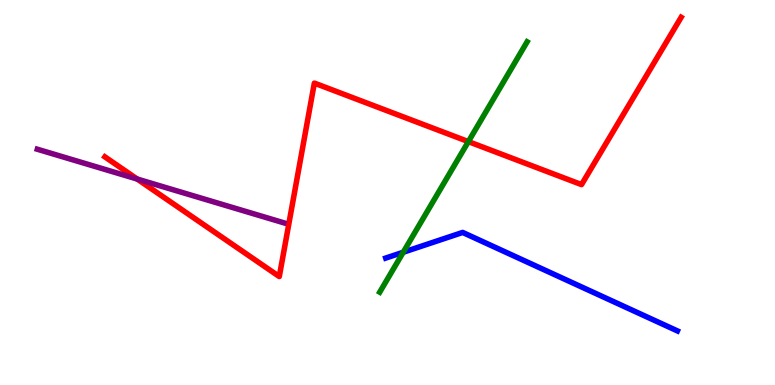[{'lines': ['blue', 'red'], 'intersections': []}, {'lines': ['green', 'red'], 'intersections': [{'x': 6.04, 'y': 6.32}]}, {'lines': ['purple', 'red'], 'intersections': [{'x': 1.77, 'y': 5.35}]}, {'lines': ['blue', 'green'], 'intersections': [{'x': 5.2, 'y': 3.45}]}, {'lines': ['blue', 'purple'], 'intersections': []}, {'lines': ['green', 'purple'], 'intersections': []}]